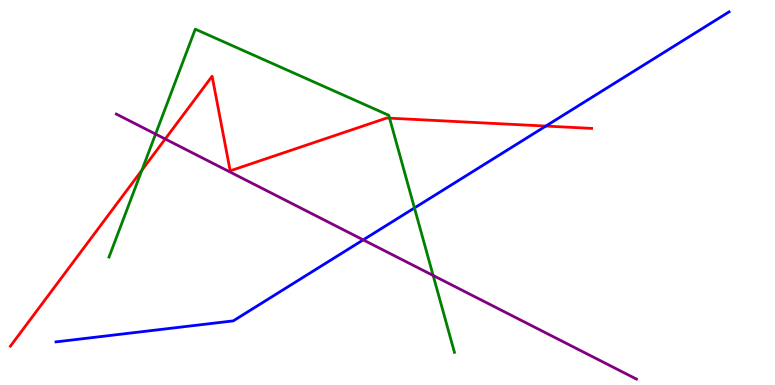[{'lines': ['blue', 'red'], 'intersections': [{'x': 7.04, 'y': 6.73}]}, {'lines': ['green', 'red'], 'intersections': [{'x': 1.83, 'y': 5.58}, {'x': 5.03, 'y': 6.93}]}, {'lines': ['purple', 'red'], 'intersections': [{'x': 2.13, 'y': 6.39}]}, {'lines': ['blue', 'green'], 'intersections': [{'x': 5.35, 'y': 4.6}]}, {'lines': ['blue', 'purple'], 'intersections': [{'x': 4.69, 'y': 3.77}]}, {'lines': ['green', 'purple'], 'intersections': [{'x': 2.01, 'y': 6.52}, {'x': 5.59, 'y': 2.84}]}]